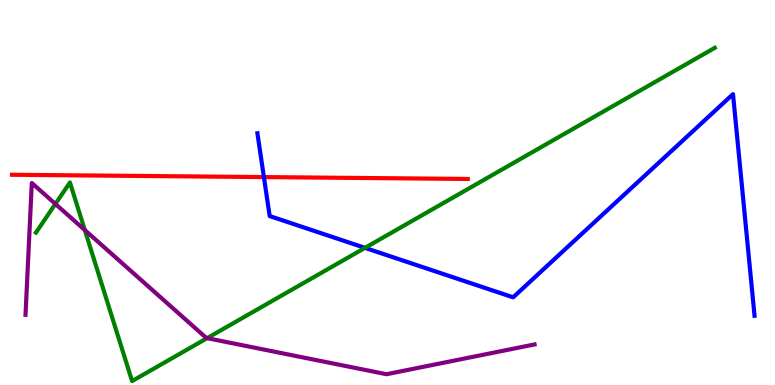[{'lines': ['blue', 'red'], 'intersections': [{'x': 3.41, 'y': 5.4}]}, {'lines': ['green', 'red'], 'intersections': []}, {'lines': ['purple', 'red'], 'intersections': []}, {'lines': ['blue', 'green'], 'intersections': [{'x': 4.71, 'y': 3.56}]}, {'lines': ['blue', 'purple'], 'intersections': []}, {'lines': ['green', 'purple'], 'intersections': [{'x': 0.715, 'y': 4.7}, {'x': 1.09, 'y': 4.02}, {'x': 2.67, 'y': 1.22}]}]